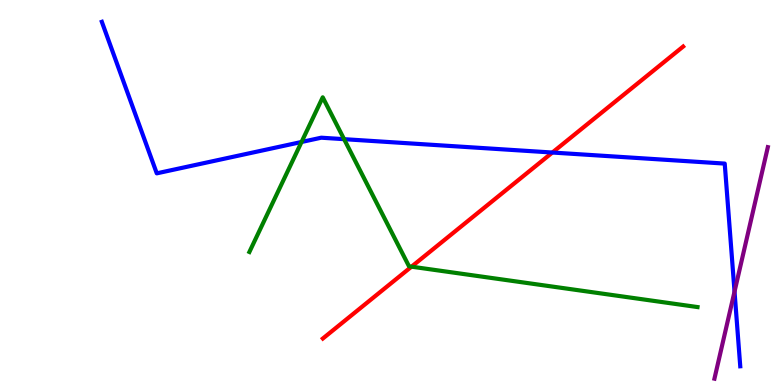[{'lines': ['blue', 'red'], 'intersections': [{'x': 7.13, 'y': 6.04}]}, {'lines': ['green', 'red'], 'intersections': [{'x': 5.31, 'y': 3.07}]}, {'lines': ['purple', 'red'], 'intersections': []}, {'lines': ['blue', 'green'], 'intersections': [{'x': 3.89, 'y': 6.31}, {'x': 4.44, 'y': 6.39}]}, {'lines': ['blue', 'purple'], 'intersections': [{'x': 9.48, 'y': 2.43}]}, {'lines': ['green', 'purple'], 'intersections': []}]